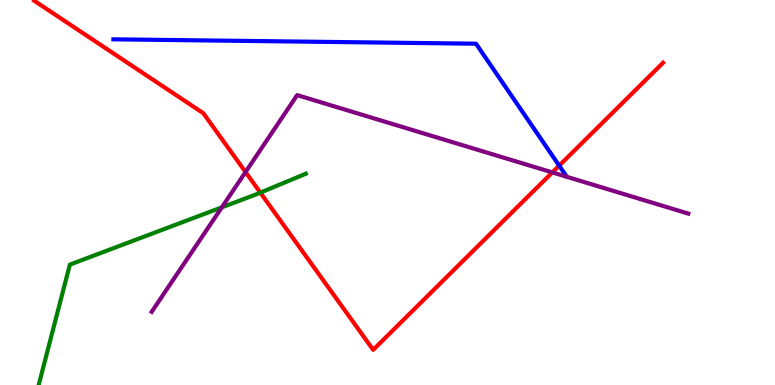[{'lines': ['blue', 'red'], 'intersections': [{'x': 7.22, 'y': 5.7}]}, {'lines': ['green', 'red'], 'intersections': [{'x': 3.36, 'y': 5.0}]}, {'lines': ['purple', 'red'], 'intersections': [{'x': 3.17, 'y': 5.53}, {'x': 7.13, 'y': 5.52}]}, {'lines': ['blue', 'green'], 'intersections': []}, {'lines': ['blue', 'purple'], 'intersections': []}, {'lines': ['green', 'purple'], 'intersections': [{'x': 2.86, 'y': 4.61}]}]